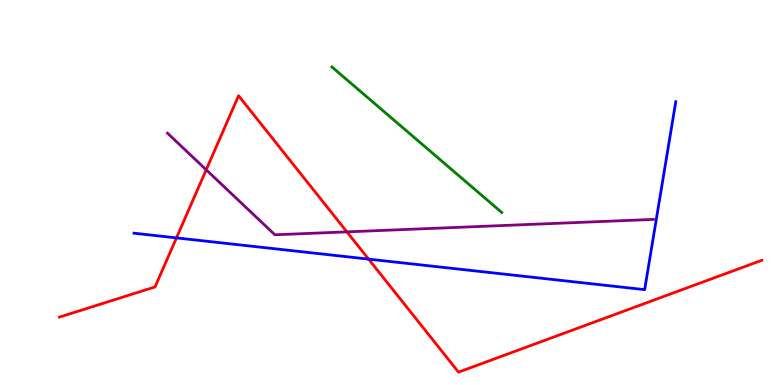[{'lines': ['blue', 'red'], 'intersections': [{'x': 2.28, 'y': 3.82}, {'x': 4.76, 'y': 3.27}]}, {'lines': ['green', 'red'], 'intersections': []}, {'lines': ['purple', 'red'], 'intersections': [{'x': 2.66, 'y': 5.59}, {'x': 4.48, 'y': 3.98}]}, {'lines': ['blue', 'green'], 'intersections': []}, {'lines': ['blue', 'purple'], 'intersections': []}, {'lines': ['green', 'purple'], 'intersections': []}]